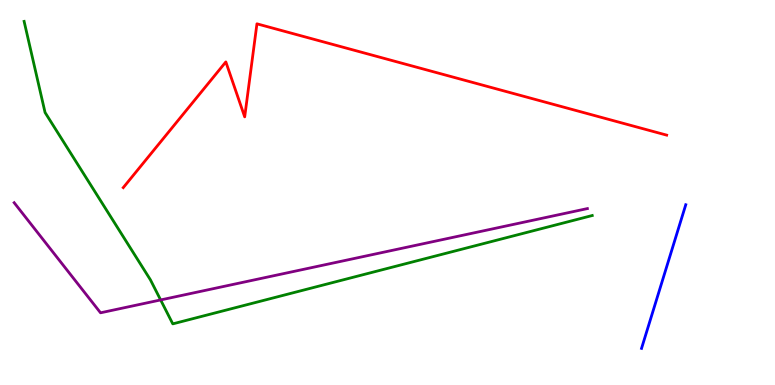[{'lines': ['blue', 'red'], 'intersections': []}, {'lines': ['green', 'red'], 'intersections': []}, {'lines': ['purple', 'red'], 'intersections': []}, {'lines': ['blue', 'green'], 'intersections': []}, {'lines': ['blue', 'purple'], 'intersections': []}, {'lines': ['green', 'purple'], 'intersections': [{'x': 2.07, 'y': 2.21}]}]